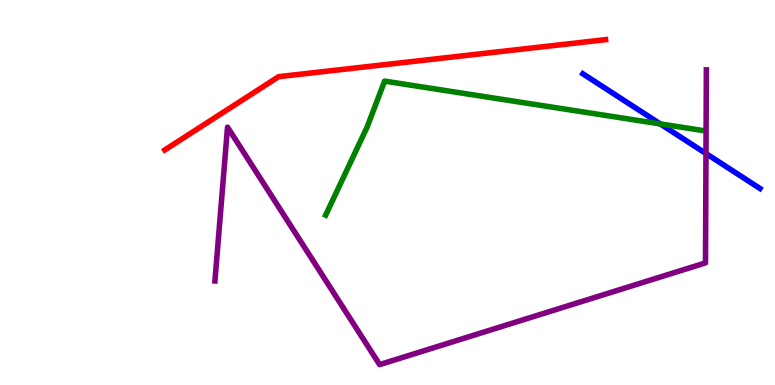[{'lines': ['blue', 'red'], 'intersections': []}, {'lines': ['green', 'red'], 'intersections': []}, {'lines': ['purple', 'red'], 'intersections': []}, {'lines': ['blue', 'green'], 'intersections': [{'x': 8.52, 'y': 6.78}]}, {'lines': ['blue', 'purple'], 'intersections': [{'x': 9.11, 'y': 6.01}]}, {'lines': ['green', 'purple'], 'intersections': []}]